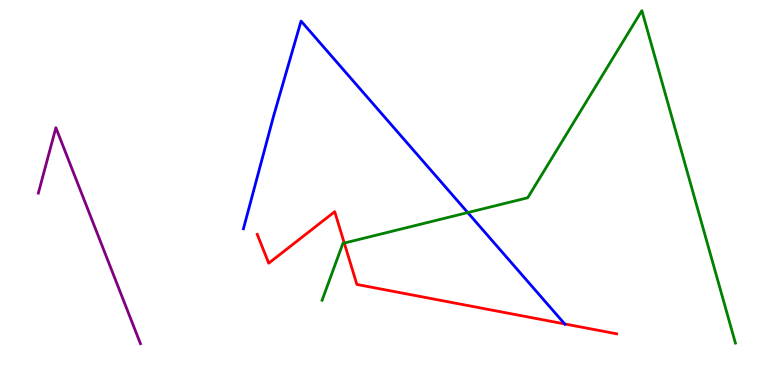[{'lines': ['blue', 'red'], 'intersections': [{'x': 7.29, 'y': 1.59}]}, {'lines': ['green', 'red'], 'intersections': [{'x': 4.44, 'y': 3.69}]}, {'lines': ['purple', 'red'], 'intersections': []}, {'lines': ['blue', 'green'], 'intersections': [{'x': 6.04, 'y': 4.48}]}, {'lines': ['blue', 'purple'], 'intersections': []}, {'lines': ['green', 'purple'], 'intersections': []}]